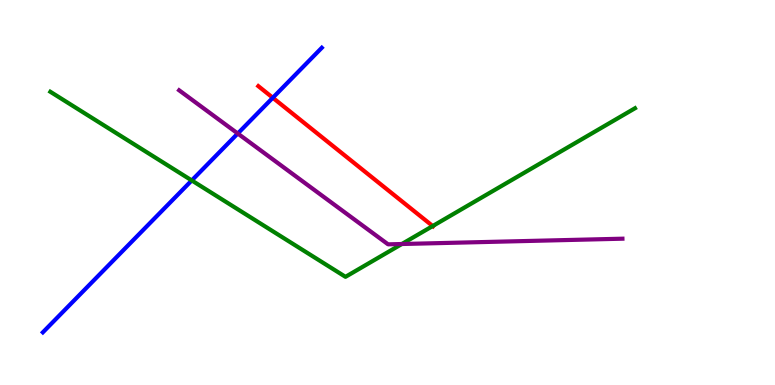[{'lines': ['blue', 'red'], 'intersections': [{'x': 3.52, 'y': 7.46}]}, {'lines': ['green', 'red'], 'intersections': [{'x': 5.58, 'y': 4.13}]}, {'lines': ['purple', 'red'], 'intersections': []}, {'lines': ['blue', 'green'], 'intersections': [{'x': 2.47, 'y': 5.31}]}, {'lines': ['blue', 'purple'], 'intersections': [{'x': 3.07, 'y': 6.53}]}, {'lines': ['green', 'purple'], 'intersections': [{'x': 5.19, 'y': 3.66}]}]